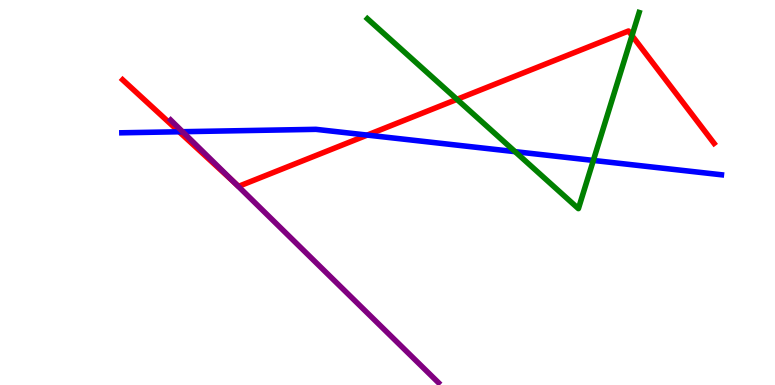[{'lines': ['blue', 'red'], 'intersections': [{'x': 2.31, 'y': 6.58}, {'x': 4.74, 'y': 6.49}]}, {'lines': ['green', 'red'], 'intersections': [{'x': 5.9, 'y': 7.42}, {'x': 8.15, 'y': 9.08}]}, {'lines': ['purple', 'red'], 'intersections': [{'x': 3.02, 'y': 5.26}]}, {'lines': ['blue', 'green'], 'intersections': [{'x': 6.65, 'y': 6.06}, {'x': 7.66, 'y': 5.83}]}, {'lines': ['blue', 'purple'], 'intersections': [{'x': 2.36, 'y': 6.58}]}, {'lines': ['green', 'purple'], 'intersections': []}]